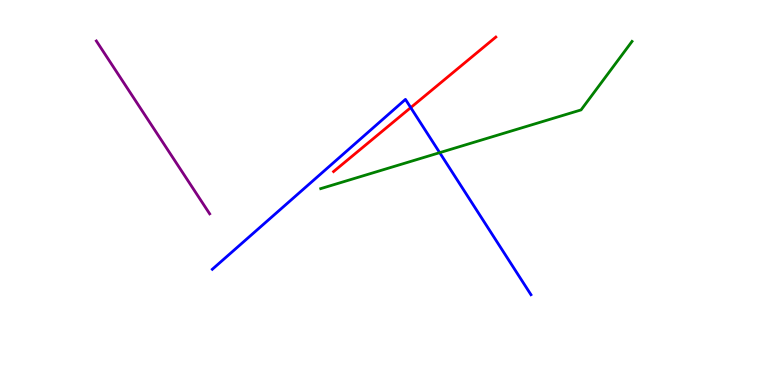[{'lines': ['blue', 'red'], 'intersections': [{'x': 5.3, 'y': 7.21}]}, {'lines': ['green', 'red'], 'intersections': []}, {'lines': ['purple', 'red'], 'intersections': []}, {'lines': ['blue', 'green'], 'intersections': [{'x': 5.67, 'y': 6.03}]}, {'lines': ['blue', 'purple'], 'intersections': []}, {'lines': ['green', 'purple'], 'intersections': []}]